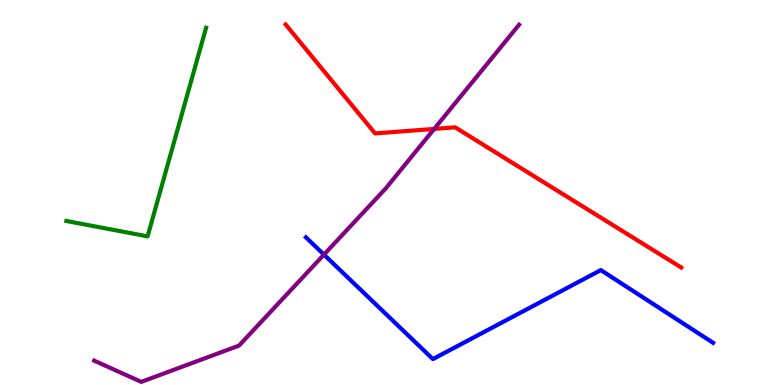[{'lines': ['blue', 'red'], 'intersections': []}, {'lines': ['green', 'red'], 'intersections': []}, {'lines': ['purple', 'red'], 'intersections': [{'x': 5.6, 'y': 6.65}]}, {'lines': ['blue', 'green'], 'intersections': []}, {'lines': ['blue', 'purple'], 'intersections': [{'x': 4.18, 'y': 3.39}]}, {'lines': ['green', 'purple'], 'intersections': []}]